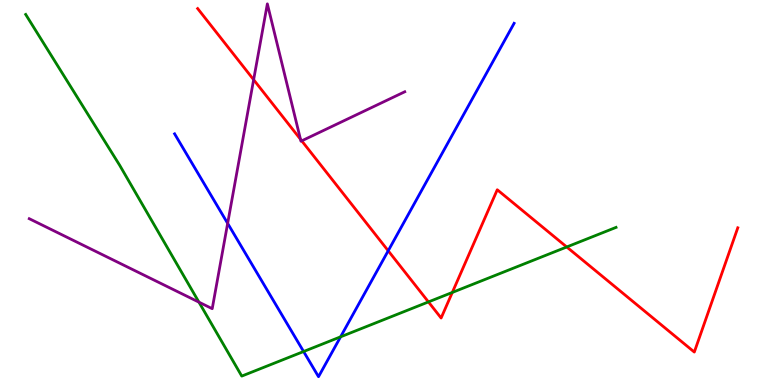[{'lines': ['blue', 'red'], 'intersections': [{'x': 5.01, 'y': 3.49}]}, {'lines': ['green', 'red'], 'intersections': [{'x': 5.53, 'y': 2.16}, {'x': 5.84, 'y': 2.4}, {'x': 7.31, 'y': 3.58}]}, {'lines': ['purple', 'red'], 'intersections': [{'x': 3.27, 'y': 7.93}, {'x': 3.88, 'y': 6.38}, {'x': 3.89, 'y': 6.34}]}, {'lines': ['blue', 'green'], 'intersections': [{'x': 3.92, 'y': 0.87}, {'x': 4.39, 'y': 1.25}]}, {'lines': ['blue', 'purple'], 'intersections': [{'x': 2.94, 'y': 4.2}]}, {'lines': ['green', 'purple'], 'intersections': [{'x': 2.57, 'y': 2.15}]}]